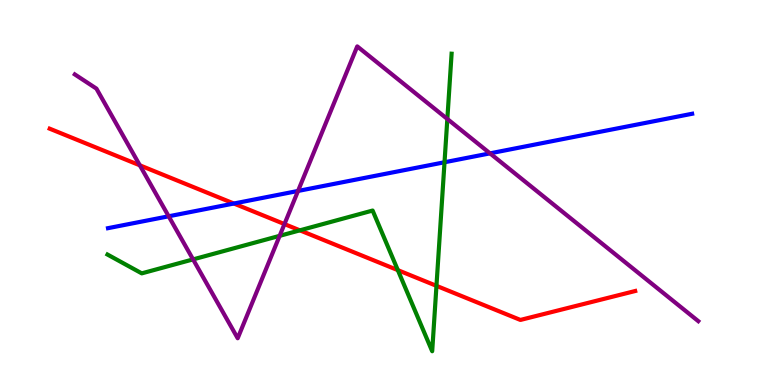[{'lines': ['blue', 'red'], 'intersections': [{'x': 3.02, 'y': 4.71}]}, {'lines': ['green', 'red'], 'intersections': [{'x': 3.87, 'y': 4.02}, {'x': 5.13, 'y': 2.98}, {'x': 5.63, 'y': 2.58}]}, {'lines': ['purple', 'red'], 'intersections': [{'x': 1.8, 'y': 5.71}, {'x': 3.67, 'y': 4.18}]}, {'lines': ['blue', 'green'], 'intersections': [{'x': 5.74, 'y': 5.79}]}, {'lines': ['blue', 'purple'], 'intersections': [{'x': 2.18, 'y': 4.38}, {'x': 3.85, 'y': 5.04}, {'x': 6.32, 'y': 6.02}]}, {'lines': ['green', 'purple'], 'intersections': [{'x': 2.49, 'y': 3.26}, {'x': 3.61, 'y': 3.87}, {'x': 5.77, 'y': 6.91}]}]